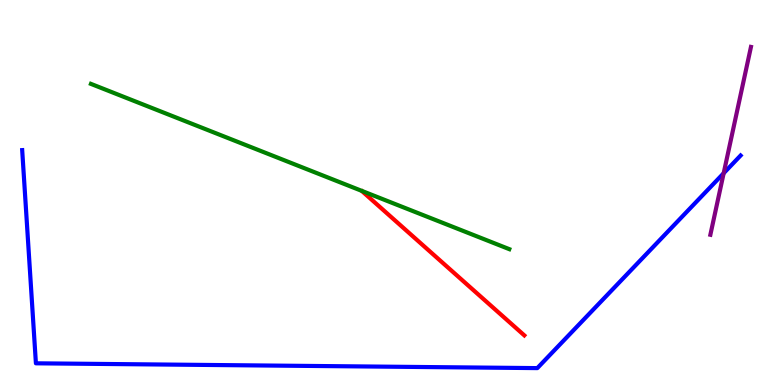[{'lines': ['blue', 'red'], 'intersections': []}, {'lines': ['green', 'red'], 'intersections': []}, {'lines': ['purple', 'red'], 'intersections': []}, {'lines': ['blue', 'green'], 'intersections': []}, {'lines': ['blue', 'purple'], 'intersections': [{'x': 9.34, 'y': 5.5}]}, {'lines': ['green', 'purple'], 'intersections': []}]